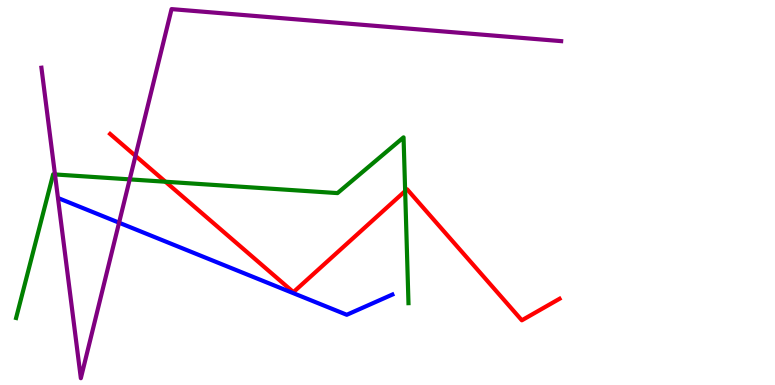[{'lines': ['blue', 'red'], 'intersections': []}, {'lines': ['green', 'red'], 'intersections': [{'x': 2.14, 'y': 5.28}, {'x': 5.23, 'y': 5.04}]}, {'lines': ['purple', 'red'], 'intersections': [{'x': 1.75, 'y': 5.95}]}, {'lines': ['blue', 'green'], 'intersections': []}, {'lines': ['blue', 'purple'], 'intersections': [{'x': 1.54, 'y': 4.22}]}, {'lines': ['green', 'purple'], 'intersections': [{'x': 0.709, 'y': 5.47}, {'x': 1.67, 'y': 5.34}]}]